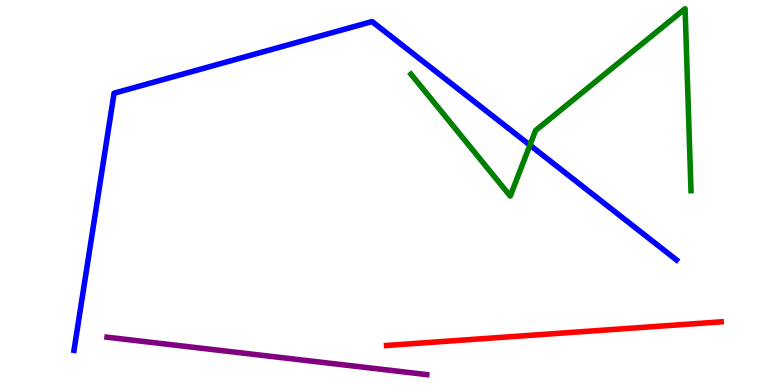[{'lines': ['blue', 'red'], 'intersections': []}, {'lines': ['green', 'red'], 'intersections': []}, {'lines': ['purple', 'red'], 'intersections': []}, {'lines': ['blue', 'green'], 'intersections': [{'x': 6.84, 'y': 6.23}]}, {'lines': ['blue', 'purple'], 'intersections': []}, {'lines': ['green', 'purple'], 'intersections': []}]